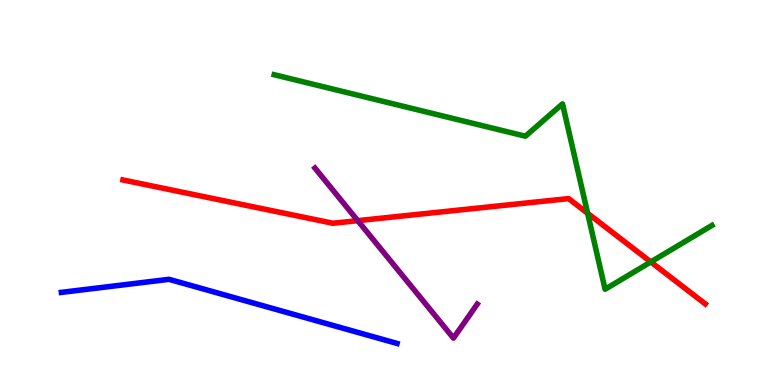[{'lines': ['blue', 'red'], 'intersections': []}, {'lines': ['green', 'red'], 'intersections': [{'x': 7.58, 'y': 4.46}, {'x': 8.4, 'y': 3.2}]}, {'lines': ['purple', 'red'], 'intersections': [{'x': 4.62, 'y': 4.27}]}, {'lines': ['blue', 'green'], 'intersections': []}, {'lines': ['blue', 'purple'], 'intersections': []}, {'lines': ['green', 'purple'], 'intersections': []}]